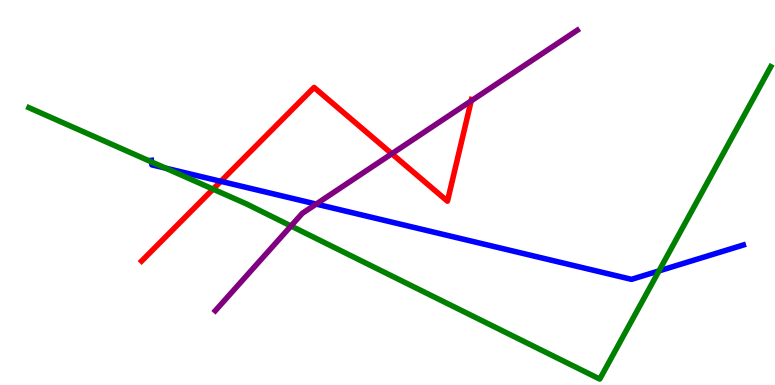[{'lines': ['blue', 'red'], 'intersections': [{'x': 2.85, 'y': 5.29}]}, {'lines': ['green', 'red'], 'intersections': [{'x': 2.75, 'y': 5.09}]}, {'lines': ['purple', 'red'], 'intersections': [{'x': 5.06, 'y': 6.01}, {'x': 6.08, 'y': 7.38}]}, {'lines': ['blue', 'green'], 'intersections': [{'x': 1.96, 'y': 5.79}, {'x': 2.14, 'y': 5.63}, {'x': 8.5, 'y': 2.96}]}, {'lines': ['blue', 'purple'], 'intersections': [{'x': 4.08, 'y': 4.7}]}, {'lines': ['green', 'purple'], 'intersections': [{'x': 3.75, 'y': 4.13}]}]